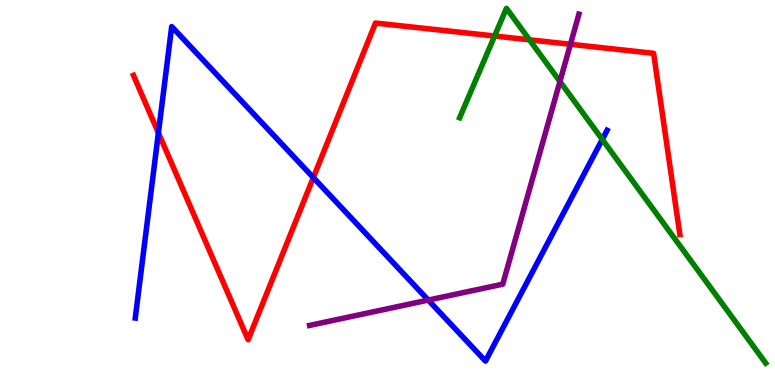[{'lines': ['blue', 'red'], 'intersections': [{'x': 2.04, 'y': 6.55}, {'x': 4.04, 'y': 5.39}]}, {'lines': ['green', 'red'], 'intersections': [{'x': 6.38, 'y': 9.06}, {'x': 6.83, 'y': 8.97}]}, {'lines': ['purple', 'red'], 'intersections': [{'x': 7.36, 'y': 8.85}]}, {'lines': ['blue', 'green'], 'intersections': [{'x': 7.77, 'y': 6.38}]}, {'lines': ['blue', 'purple'], 'intersections': [{'x': 5.53, 'y': 2.21}]}, {'lines': ['green', 'purple'], 'intersections': [{'x': 7.22, 'y': 7.88}]}]